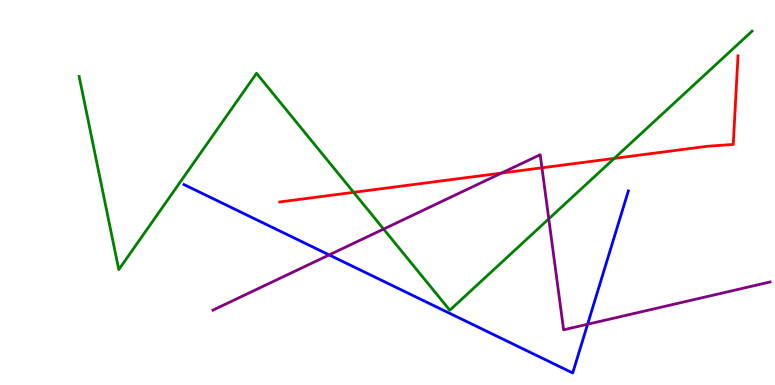[{'lines': ['blue', 'red'], 'intersections': []}, {'lines': ['green', 'red'], 'intersections': [{'x': 4.56, 'y': 5.0}, {'x': 7.93, 'y': 5.89}]}, {'lines': ['purple', 'red'], 'intersections': [{'x': 6.47, 'y': 5.5}, {'x': 6.99, 'y': 5.64}]}, {'lines': ['blue', 'green'], 'intersections': []}, {'lines': ['blue', 'purple'], 'intersections': [{'x': 4.25, 'y': 3.38}, {'x': 7.58, 'y': 1.58}]}, {'lines': ['green', 'purple'], 'intersections': [{'x': 4.95, 'y': 4.05}, {'x': 7.08, 'y': 4.32}]}]